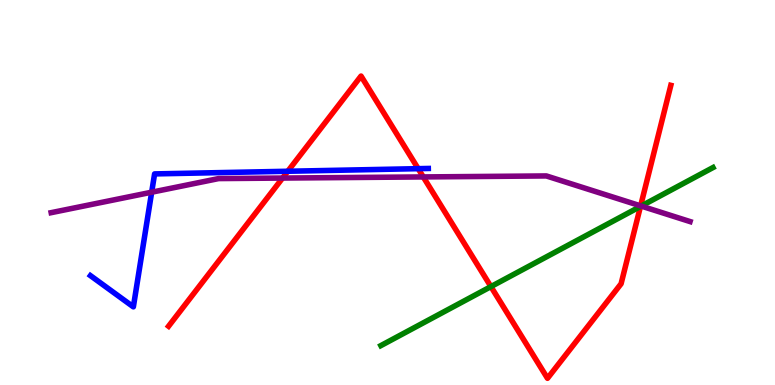[{'lines': ['blue', 'red'], 'intersections': [{'x': 3.71, 'y': 5.55}, {'x': 5.4, 'y': 5.62}]}, {'lines': ['green', 'red'], 'intersections': [{'x': 6.33, 'y': 2.56}, {'x': 8.26, 'y': 4.64}]}, {'lines': ['purple', 'red'], 'intersections': [{'x': 3.65, 'y': 5.38}, {'x': 5.46, 'y': 5.4}, {'x': 8.27, 'y': 4.65}]}, {'lines': ['blue', 'green'], 'intersections': []}, {'lines': ['blue', 'purple'], 'intersections': [{'x': 1.96, 'y': 5.01}]}, {'lines': ['green', 'purple'], 'intersections': [{'x': 8.27, 'y': 4.65}]}]